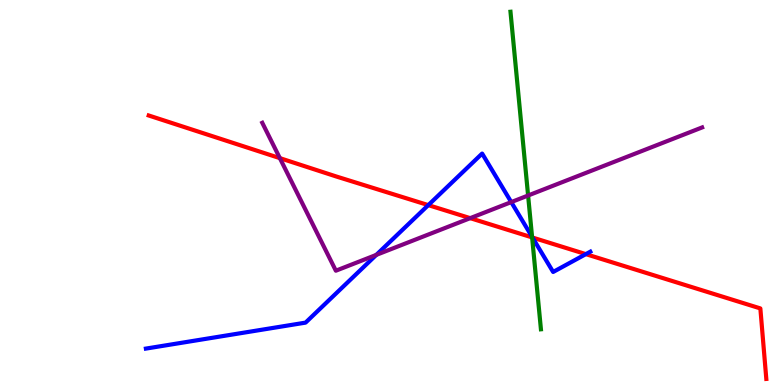[{'lines': ['blue', 'red'], 'intersections': [{'x': 5.53, 'y': 4.67}, {'x': 6.87, 'y': 3.83}, {'x': 7.56, 'y': 3.4}]}, {'lines': ['green', 'red'], 'intersections': [{'x': 6.87, 'y': 3.83}]}, {'lines': ['purple', 'red'], 'intersections': [{'x': 3.61, 'y': 5.89}, {'x': 6.07, 'y': 4.33}]}, {'lines': ['blue', 'green'], 'intersections': [{'x': 6.87, 'y': 3.85}]}, {'lines': ['blue', 'purple'], 'intersections': [{'x': 4.86, 'y': 3.38}, {'x': 6.6, 'y': 4.75}]}, {'lines': ['green', 'purple'], 'intersections': [{'x': 6.81, 'y': 4.92}]}]